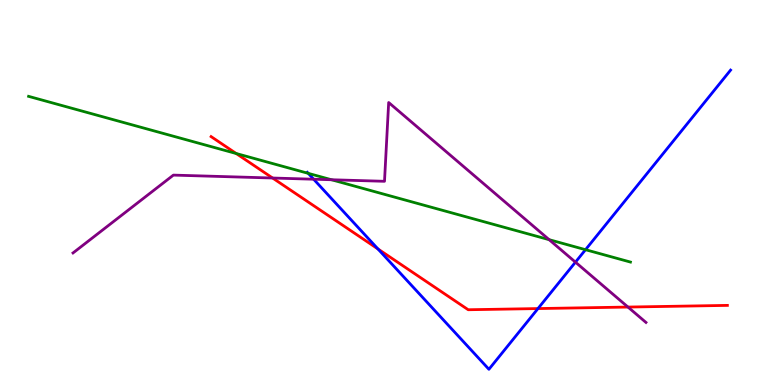[{'lines': ['blue', 'red'], 'intersections': [{'x': 4.88, 'y': 3.53}, {'x': 6.94, 'y': 1.99}]}, {'lines': ['green', 'red'], 'intersections': [{'x': 3.05, 'y': 6.01}]}, {'lines': ['purple', 'red'], 'intersections': [{'x': 3.52, 'y': 5.38}, {'x': 8.1, 'y': 2.02}]}, {'lines': ['blue', 'green'], 'intersections': [{'x': 3.98, 'y': 5.5}, {'x': 7.56, 'y': 3.51}]}, {'lines': ['blue', 'purple'], 'intersections': [{'x': 4.05, 'y': 5.34}, {'x': 7.43, 'y': 3.19}]}, {'lines': ['green', 'purple'], 'intersections': [{'x': 4.28, 'y': 5.33}, {'x': 7.09, 'y': 3.77}]}]